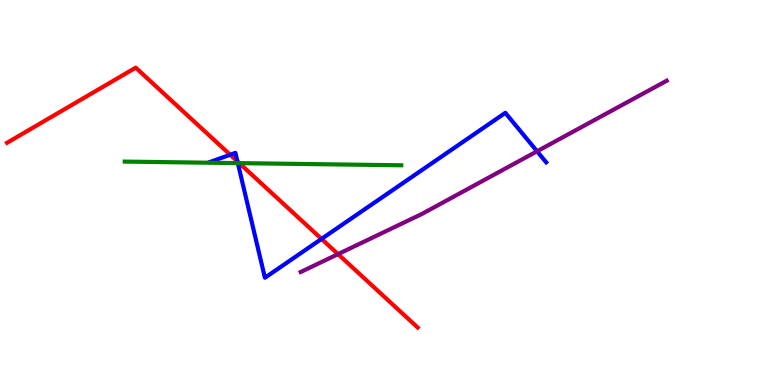[{'lines': ['blue', 'red'], 'intersections': [{'x': 2.97, 'y': 5.98}, {'x': 3.06, 'y': 5.81}, {'x': 4.15, 'y': 3.79}]}, {'lines': ['green', 'red'], 'intersections': [{'x': 3.09, 'y': 5.76}]}, {'lines': ['purple', 'red'], 'intersections': [{'x': 4.36, 'y': 3.4}]}, {'lines': ['blue', 'green'], 'intersections': [{'x': 3.07, 'y': 5.76}]}, {'lines': ['blue', 'purple'], 'intersections': [{'x': 6.93, 'y': 6.07}]}, {'lines': ['green', 'purple'], 'intersections': []}]